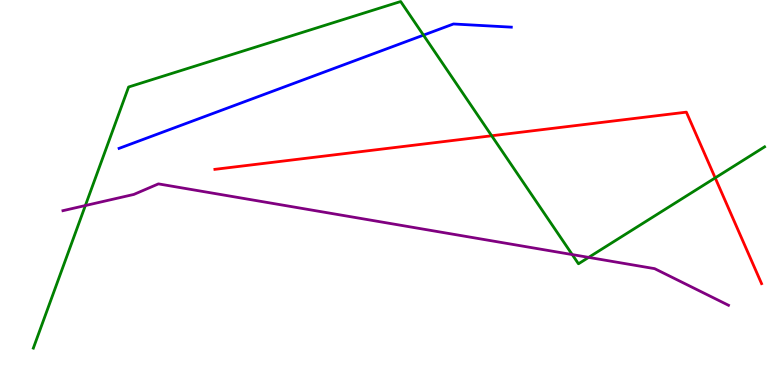[{'lines': ['blue', 'red'], 'intersections': []}, {'lines': ['green', 'red'], 'intersections': [{'x': 6.34, 'y': 6.47}, {'x': 9.23, 'y': 5.38}]}, {'lines': ['purple', 'red'], 'intersections': []}, {'lines': ['blue', 'green'], 'intersections': [{'x': 5.46, 'y': 9.09}]}, {'lines': ['blue', 'purple'], 'intersections': []}, {'lines': ['green', 'purple'], 'intersections': [{'x': 1.1, 'y': 4.66}, {'x': 7.38, 'y': 3.39}, {'x': 7.6, 'y': 3.31}]}]